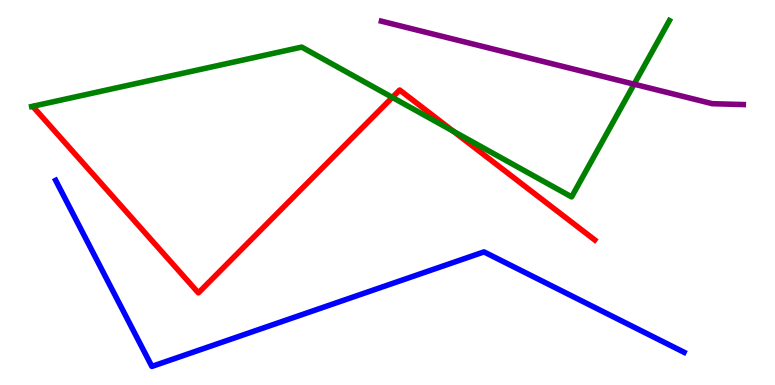[{'lines': ['blue', 'red'], 'intersections': []}, {'lines': ['green', 'red'], 'intersections': [{'x': 5.06, 'y': 7.47}, {'x': 5.85, 'y': 6.59}]}, {'lines': ['purple', 'red'], 'intersections': []}, {'lines': ['blue', 'green'], 'intersections': []}, {'lines': ['blue', 'purple'], 'intersections': []}, {'lines': ['green', 'purple'], 'intersections': [{'x': 8.18, 'y': 7.81}]}]